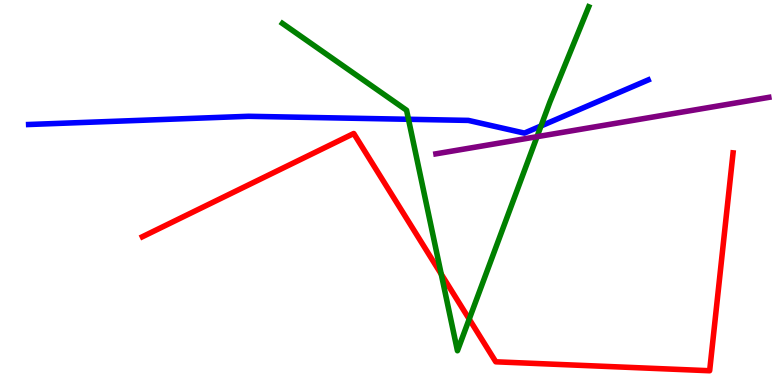[{'lines': ['blue', 'red'], 'intersections': []}, {'lines': ['green', 'red'], 'intersections': [{'x': 5.69, 'y': 2.88}, {'x': 6.05, 'y': 1.71}]}, {'lines': ['purple', 'red'], 'intersections': []}, {'lines': ['blue', 'green'], 'intersections': [{'x': 5.27, 'y': 6.9}, {'x': 6.98, 'y': 6.73}]}, {'lines': ['blue', 'purple'], 'intersections': []}, {'lines': ['green', 'purple'], 'intersections': [{'x': 6.93, 'y': 6.45}]}]